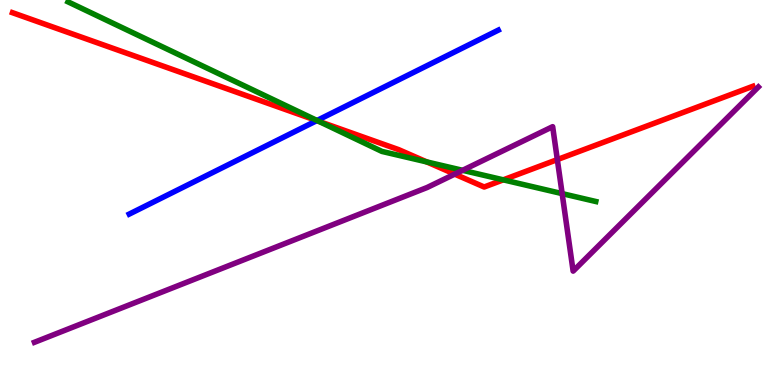[{'lines': ['blue', 'red'], 'intersections': [{'x': 4.09, 'y': 6.87}]}, {'lines': ['green', 'red'], 'intersections': [{'x': 4.11, 'y': 6.85}, {'x': 5.51, 'y': 5.79}, {'x': 6.49, 'y': 5.33}]}, {'lines': ['purple', 'red'], 'intersections': [{'x': 5.87, 'y': 5.48}, {'x': 7.19, 'y': 5.85}]}, {'lines': ['blue', 'green'], 'intersections': [{'x': 4.09, 'y': 6.87}]}, {'lines': ['blue', 'purple'], 'intersections': []}, {'lines': ['green', 'purple'], 'intersections': [{'x': 5.97, 'y': 5.58}, {'x': 7.25, 'y': 4.97}]}]